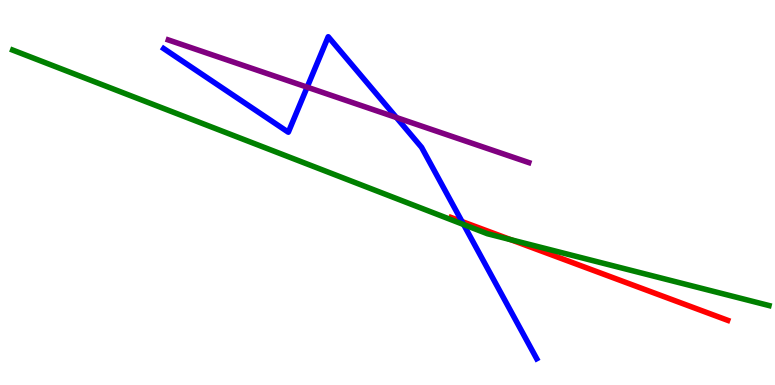[{'lines': ['blue', 'red'], 'intersections': [{'x': 5.96, 'y': 4.25}]}, {'lines': ['green', 'red'], 'intersections': [{'x': 6.59, 'y': 3.77}]}, {'lines': ['purple', 'red'], 'intersections': []}, {'lines': ['blue', 'green'], 'intersections': [{'x': 5.98, 'y': 4.17}]}, {'lines': ['blue', 'purple'], 'intersections': [{'x': 3.96, 'y': 7.74}, {'x': 5.11, 'y': 6.95}]}, {'lines': ['green', 'purple'], 'intersections': []}]